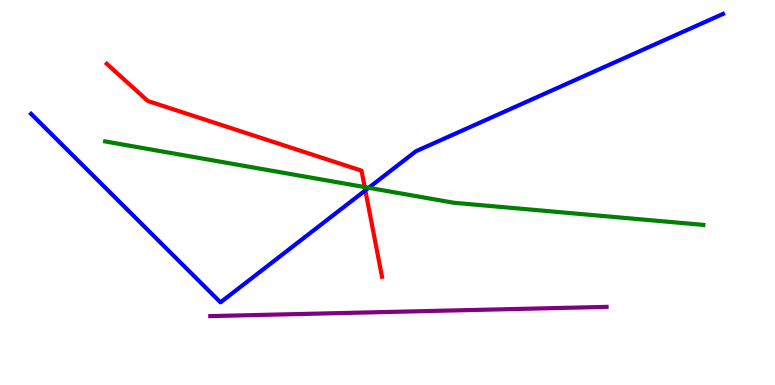[{'lines': ['blue', 'red'], 'intersections': [{'x': 4.71, 'y': 5.05}]}, {'lines': ['green', 'red'], 'intersections': [{'x': 4.71, 'y': 5.14}]}, {'lines': ['purple', 'red'], 'intersections': []}, {'lines': ['blue', 'green'], 'intersections': [{'x': 4.76, 'y': 5.12}]}, {'lines': ['blue', 'purple'], 'intersections': []}, {'lines': ['green', 'purple'], 'intersections': []}]